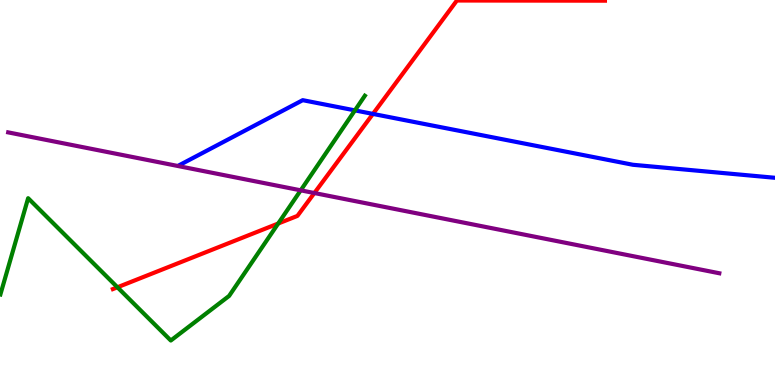[{'lines': ['blue', 'red'], 'intersections': [{'x': 4.81, 'y': 7.04}]}, {'lines': ['green', 'red'], 'intersections': [{'x': 1.52, 'y': 2.54}, {'x': 3.59, 'y': 4.19}]}, {'lines': ['purple', 'red'], 'intersections': [{'x': 4.06, 'y': 4.99}]}, {'lines': ['blue', 'green'], 'intersections': [{'x': 4.58, 'y': 7.13}]}, {'lines': ['blue', 'purple'], 'intersections': []}, {'lines': ['green', 'purple'], 'intersections': [{'x': 3.88, 'y': 5.06}]}]